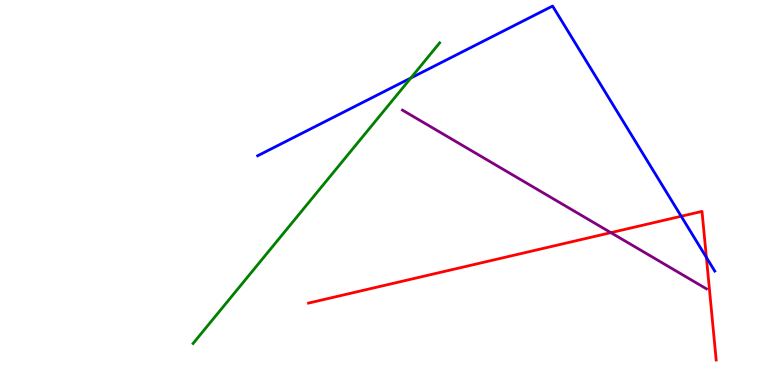[{'lines': ['blue', 'red'], 'intersections': [{'x': 8.79, 'y': 4.38}, {'x': 9.11, 'y': 3.31}]}, {'lines': ['green', 'red'], 'intersections': []}, {'lines': ['purple', 'red'], 'intersections': [{'x': 7.88, 'y': 3.96}]}, {'lines': ['blue', 'green'], 'intersections': [{'x': 5.3, 'y': 7.97}]}, {'lines': ['blue', 'purple'], 'intersections': []}, {'lines': ['green', 'purple'], 'intersections': []}]